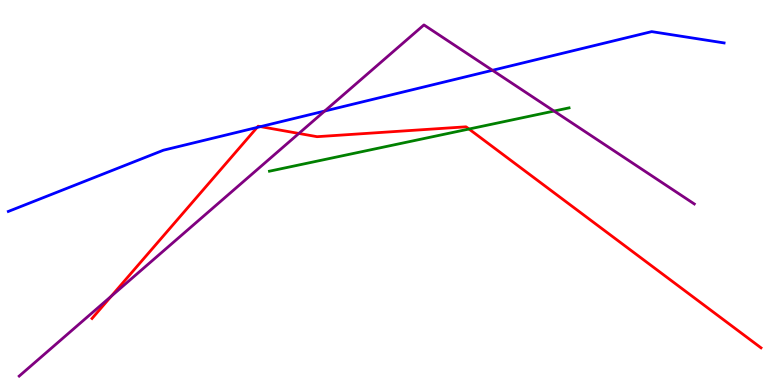[{'lines': ['blue', 'red'], 'intersections': [{'x': 3.32, 'y': 6.69}, {'x': 3.36, 'y': 6.71}]}, {'lines': ['green', 'red'], 'intersections': [{'x': 6.05, 'y': 6.65}]}, {'lines': ['purple', 'red'], 'intersections': [{'x': 1.44, 'y': 2.31}, {'x': 3.86, 'y': 6.53}]}, {'lines': ['blue', 'green'], 'intersections': []}, {'lines': ['blue', 'purple'], 'intersections': [{'x': 4.19, 'y': 7.12}, {'x': 6.35, 'y': 8.17}]}, {'lines': ['green', 'purple'], 'intersections': [{'x': 7.15, 'y': 7.12}]}]